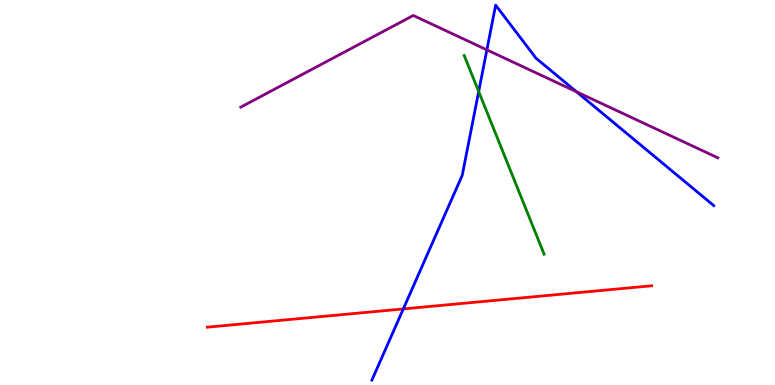[{'lines': ['blue', 'red'], 'intersections': [{'x': 5.2, 'y': 1.98}]}, {'lines': ['green', 'red'], 'intersections': []}, {'lines': ['purple', 'red'], 'intersections': []}, {'lines': ['blue', 'green'], 'intersections': [{'x': 6.18, 'y': 7.62}]}, {'lines': ['blue', 'purple'], 'intersections': [{'x': 6.28, 'y': 8.7}, {'x': 7.44, 'y': 7.62}]}, {'lines': ['green', 'purple'], 'intersections': []}]